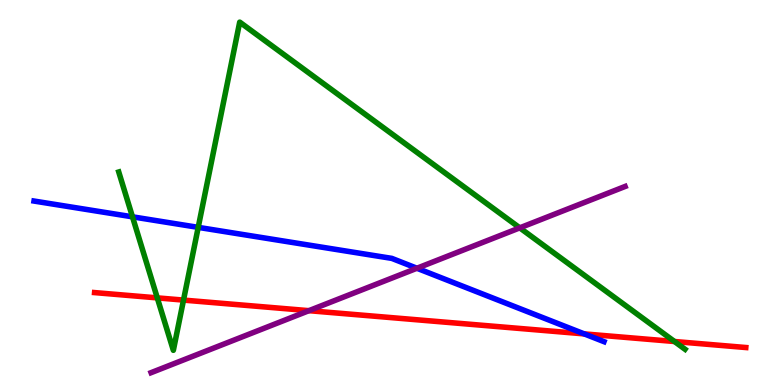[{'lines': ['blue', 'red'], 'intersections': [{'x': 7.54, 'y': 1.33}]}, {'lines': ['green', 'red'], 'intersections': [{'x': 2.03, 'y': 2.26}, {'x': 2.37, 'y': 2.21}, {'x': 8.7, 'y': 1.13}]}, {'lines': ['purple', 'red'], 'intersections': [{'x': 3.99, 'y': 1.93}]}, {'lines': ['blue', 'green'], 'intersections': [{'x': 1.71, 'y': 4.37}, {'x': 2.56, 'y': 4.09}]}, {'lines': ['blue', 'purple'], 'intersections': [{'x': 5.38, 'y': 3.03}]}, {'lines': ['green', 'purple'], 'intersections': [{'x': 6.71, 'y': 4.08}]}]